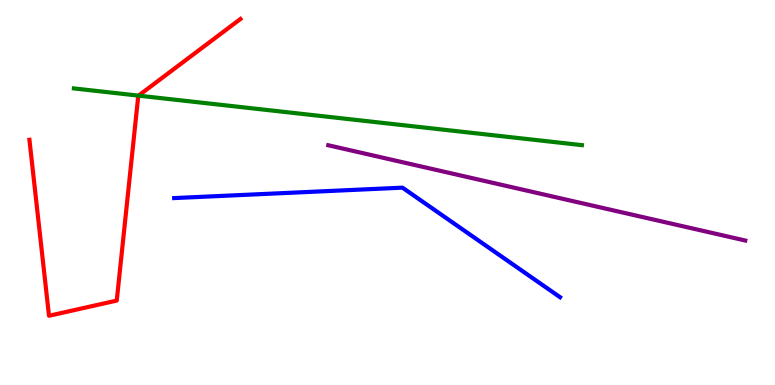[{'lines': ['blue', 'red'], 'intersections': []}, {'lines': ['green', 'red'], 'intersections': [{'x': 1.79, 'y': 7.52}]}, {'lines': ['purple', 'red'], 'intersections': []}, {'lines': ['blue', 'green'], 'intersections': []}, {'lines': ['blue', 'purple'], 'intersections': []}, {'lines': ['green', 'purple'], 'intersections': []}]